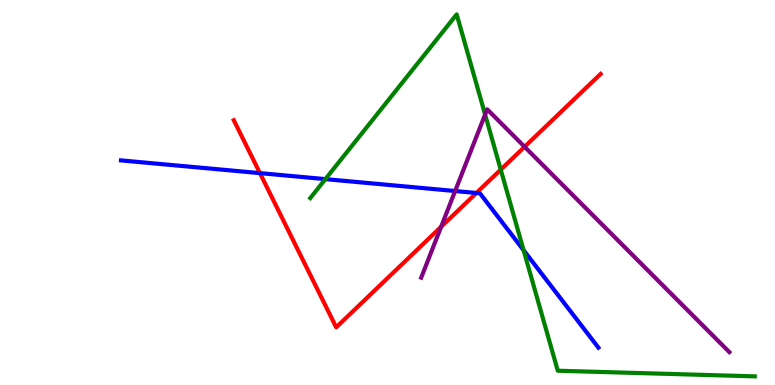[{'lines': ['blue', 'red'], 'intersections': [{'x': 3.35, 'y': 5.5}, {'x': 6.15, 'y': 4.99}]}, {'lines': ['green', 'red'], 'intersections': [{'x': 6.46, 'y': 5.59}]}, {'lines': ['purple', 'red'], 'intersections': [{'x': 5.69, 'y': 4.11}, {'x': 6.77, 'y': 6.19}]}, {'lines': ['blue', 'green'], 'intersections': [{'x': 4.2, 'y': 5.35}, {'x': 6.76, 'y': 3.5}]}, {'lines': ['blue', 'purple'], 'intersections': [{'x': 5.87, 'y': 5.04}]}, {'lines': ['green', 'purple'], 'intersections': [{'x': 6.26, 'y': 7.02}]}]